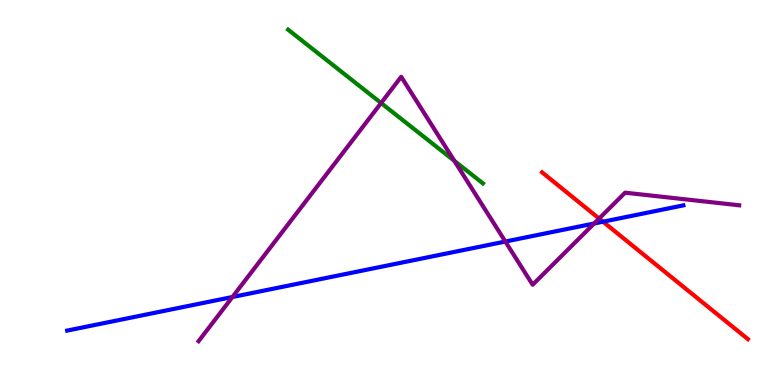[{'lines': ['blue', 'red'], 'intersections': [{'x': 7.78, 'y': 4.24}]}, {'lines': ['green', 'red'], 'intersections': []}, {'lines': ['purple', 'red'], 'intersections': [{'x': 7.73, 'y': 4.32}]}, {'lines': ['blue', 'green'], 'intersections': []}, {'lines': ['blue', 'purple'], 'intersections': [{'x': 3.0, 'y': 2.29}, {'x': 6.52, 'y': 3.73}, {'x': 7.67, 'y': 4.19}]}, {'lines': ['green', 'purple'], 'intersections': [{'x': 4.92, 'y': 7.32}, {'x': 5.86, 'y': 5.82}]}]